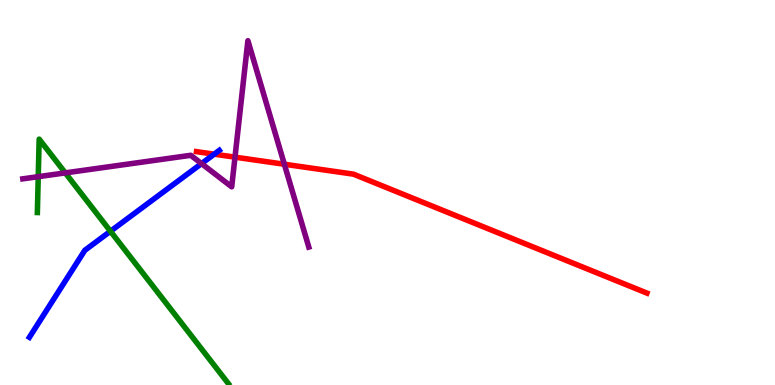[{'lines': ['blue', 'red'], 'intersections': [{'x': 2.76, 'y': 6.0}]}, {'lines': ['green', 'red'], 'intersections': []}, {'lines': ['purple', 'red'], 'intersections': [{'x': 3.03, 'y': 5.92}, {'x': 3.67, 'y': 5.73}]}, {'lines': ['blue', 'green'], 'intersections': [{'x': 1.43, 'y': 3.99}]}, {'lines': ['blue', 'purple'], 'intersections': [{'x': 2.6, 'y': 5.75}]}, {'lines': ['green', 'purple'], 'intersections': [{'x': 0.493, 'y': 5.41}, {'x': 0.842, 'y': 5.51}]}]